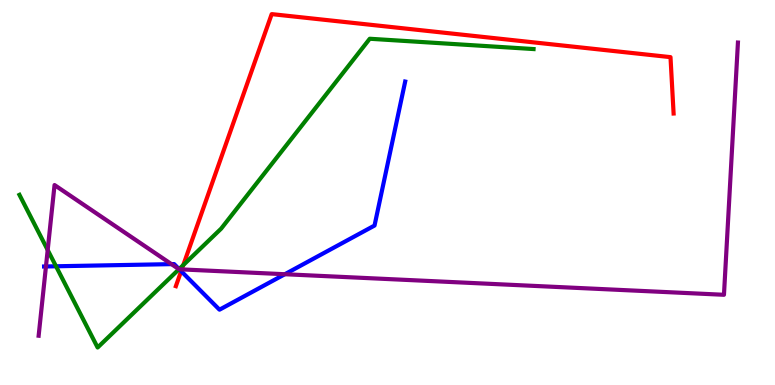[{'lines': ['blue', 'red'], 'intersections': [{'x': 2.34, 'y': 2.96}]}, {'lines': ['green', 'red'], 'intersections': [{'x': 2.37, 'y': 3.12}]}, {'lines': ['purple', 'red'], 'intersections': [{'x': 2.35, 'y': 3.0}]}, {'lines': ['blue', 'green'], 'intersections': [{'x': 0.723, 'y': 3.08}, {'x': 2.31, 'y': 3.01}]}, {'lines': ['blue', 'purple'], 'intersections': [{'x': 0.593, 'y': 3.08}, {'x': 2.21, 'y': 3.14}, {'x': 2.31, 'y': 3.01}, {'x': 3.68, 'y': 2.88}]}, {'lines': ['green', 'purple'], 'intersections': [{'x': 0.615, 'y': 3.51}, {'x': 2.31, 'y': 3.01}]}]